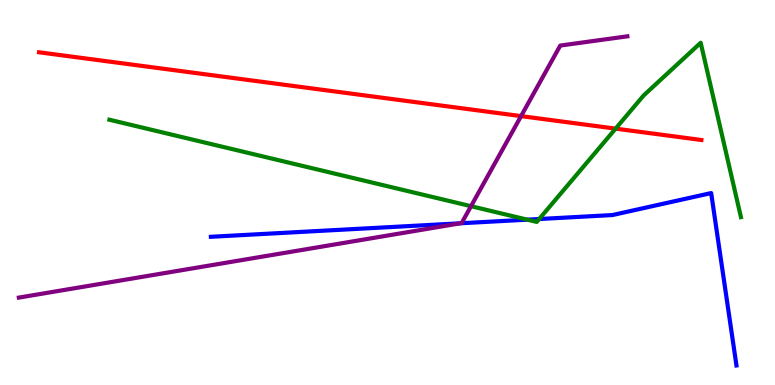[{'lines': ['blue', 'red'], 'intersections': []}, {'lines': ['green', 'red'], 'intersections': [{'x': 7.94, 'y': 6.66}]}, {'lines': ['purple', 'red'], 'intersections': [{'x': 6.72, 'y': 6.98}]}, {'lines': ['blue', 'green'], 'intersections': [{'x': 6.8, 'y': 4.29}, {'x': 6.96, 'y': 4.31}]}, {'lines': ['blue', 'purple'], 'intersections': [{'x': 5.94, 'y': 4.2}]}, {'lines': ['green', 'purple'], 'intersections': [{'x': 6.08, 'y': 4.64}]}]